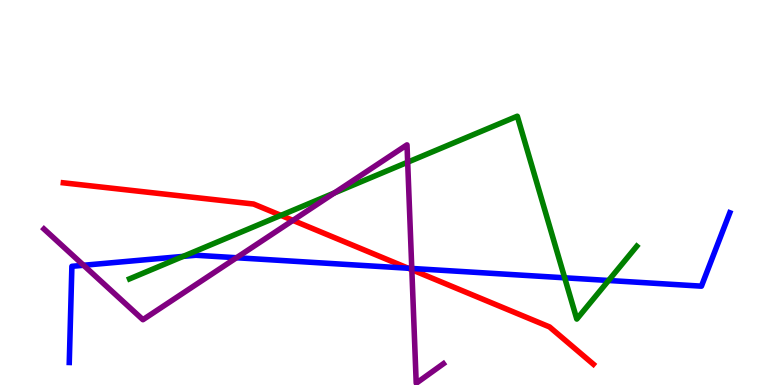[{'lines': ['blue', 'red'], 'intersections': [{'x': 5.27, 'y': 3.03}]}, {'lines': ['green', 'red'], 'intersections': [{'x': 3.62, 'y': 4.41}]}, {'lines': ['purple', 'red'], 'intersections': [{'x': 3.78, 'y': 4.28}, {'x': 5.31, 'y': 2.99}]}, {'lines': ['blue', 'green'], 'intersections': [{'x': 2.36, 'y': 3.34}, {'x': 7.29, 'y': 2.78}, {'x': 7.85, 'y': 2.71}]}, {'lines': ['blue', 'purple'], 'intersections': [{'x': 1.08, 'y': 3.11}, {'x': 3.05, 'y': 3.31}, {'x': 5.31, 'y': 3.03}]}, {'lines': ['green', 'purple'], 'intersections': [{'x': 4.31, 'y': 4.99}, {'x': 5.26, 'y': 5.79}]}]